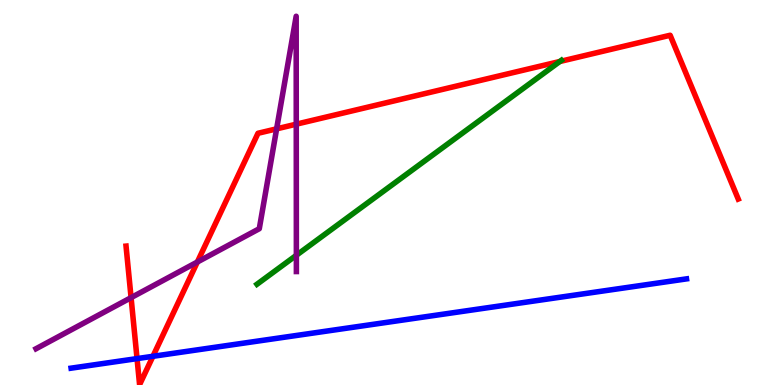[{'lines': ['blue', 'red'], 'intersections': [{'x': 1.77, 'y': 0.686}, {'x': 1.97, 'y': 0.746}]}, {'lines': ['green', 'red'], 'intersections': [{'x': 7.22, 'y': 8.4}]}, {'lines': ['purple', 'red'], 'intersections': [{'x': 1.69, 'y': 2.27}, {'x': 2.55, 'y': 3.19}, {'x': 3.57, 'y': 6.65}, {'x': 3.82, 'y': 6.77}]}, {'lines': ['blue', 'green'], 'intersections': []}, {'lines': ['blue', 'purple'], 'intersections': []}, {'lines': ['green', 'purple'], 'intersections': [{'x': 3.82, 'y': 3.37}]}]